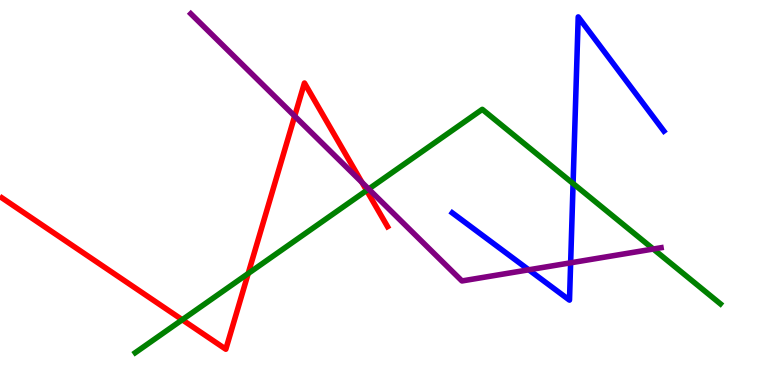[{'lines': ['blue', 'red'], 'intersections': []}, {'lines': ['green', 'red'], 'intersections': [{'x': 2.35, 'y': 1.69}, {'x': 3.2, 'y': 2.9}, {'x': 4.73, 'y': 5.05}]}, {'lines': ['purple', 'red'], 'intersections': [{'x': 3.8, 'y': 6.98}, {'x': 4.67, 'y': 5.26}]}, {'lines': ['blue', 'green'], 'intersections': [{'x': 7.39, 'y': 5.23}]}, {'lines': ['blue', 'purple'], 'intersections': [{'x': 6.82, 'y': 2.99}, {'x': 7.36, 'y': 3.17}]}, {'lines': ['green', 'purple'], 'intersections': [{'x': 4.76, 'y': 5.09}, {'x': 8.43, 'y': 3.53}]}]